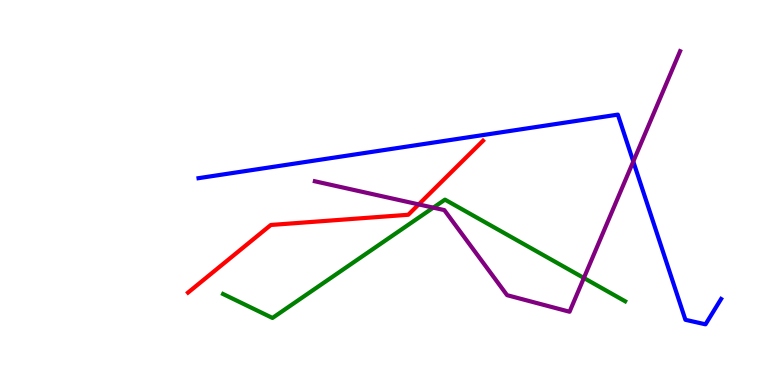[{'lines': ['blue', 'red'], 'intersections': []}, {'lines': ['green', 'red'], 'intersections': []}, {'lines': ['purple', 'red'], 'intersections': [{'x': 5.4, 'y': 4.69}]}, {'lines': ['blue', 'green'], 'intersections': []}, {'lines': ['blue', 'purple'], 'intersections': [{'x': 8.17, 'y': 5.81}]}, {'lines': ['green', 'purple'], 'intersections': [{'x': 5.59, 'y': 4.61}, {'x': 7.53, 'y': 2.78}]}]